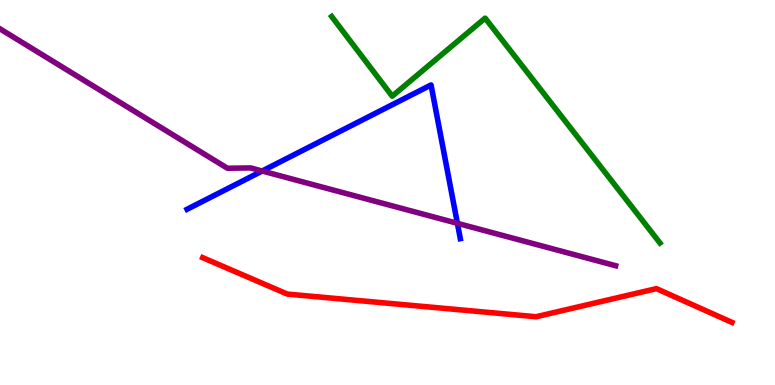[{'lines': ['blue', 'red'], 'intersections': []}, {'lines': ['green', 'red'], 'intersections': []}, {'lines': ['purple', 'red'], 'intersections': []}, {'lines': ['blue', 'green'], 'intersections': []}, {'lines': ['blue', 'purple'], 'intersections': [{'x': 3.38, 'y': 5.56}, {'x': 5.9, 'y': 4.2}]}, {'lines': ['green', 'purple'], 'intersections': []}]